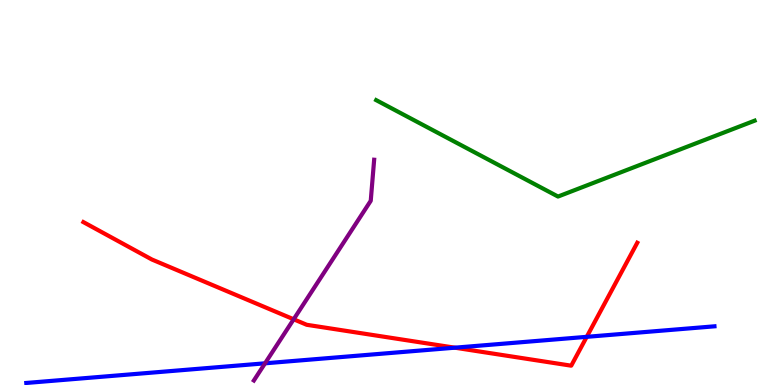[{'lines': ['blue', 'red'], 'intersections': [{'x': 5.87, 'y': 0.969}, {'x': 7.57, 'y': 1.25}]}, {'lines': ['green', 'red'], 'intersections': []}, {'lines': ['purple', 'red'], 'intersections': [{'x': 3.79, 'y': 1.71}]}, {'lines': ['blue', 'green'], 'intersections': []}, {'lines': ['blue', 'purple'], 'intersections': [{'x': 3.42, 'y': 0.563}]}, {'lines': ['green', 'purple'], 'intersections': []}]